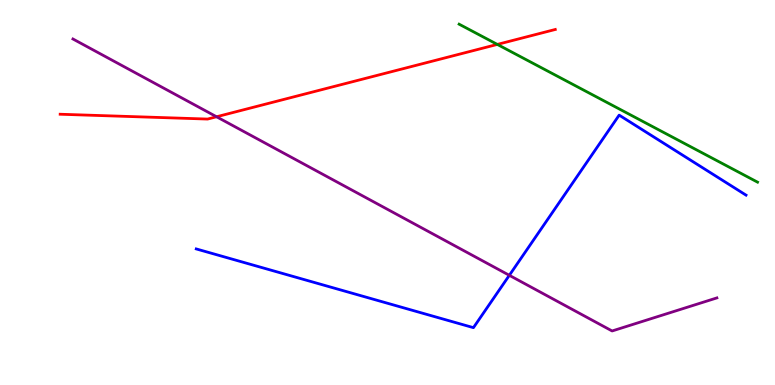[{'lines': ['blue', 'red'], 'intersections': []}, {'lines': ['green', 'red'], 'intersections': [{'x': 6.42, 'y': 8.85}]}, {'lines': ['purple', 'red'], 'intersections': [{'x': 2.79, 'y': 6.97}]}, {'lines': ['blue', 'green'], 'intersections': []}, {'lines': ['blue', 'purple'], 'intersections': [{'x': 6.57, 'y': 2.85}]}, {'lines': ['green', 'purple'], 'intersections': []}]